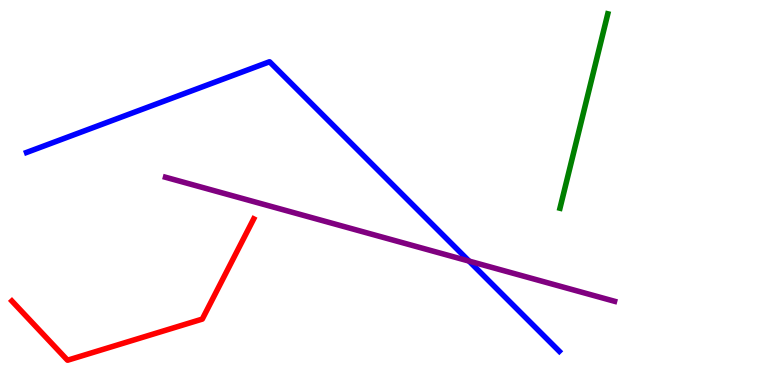[{'lines': ['blue', 'red'], 'intersections': []}, {'lines': ['green', 'red'], 'intersections': []}, {'lines': ['purple', 'red'], 'intersections': []}, {'lines': ['blue', 'green'], 'intersections': []}, {'lines': ['blue', 'purple'], 'intersections': [{'x': 6.05, 'y': 3.22}]}, {'lines': ['green', 'purple'], 'intersections': []}]